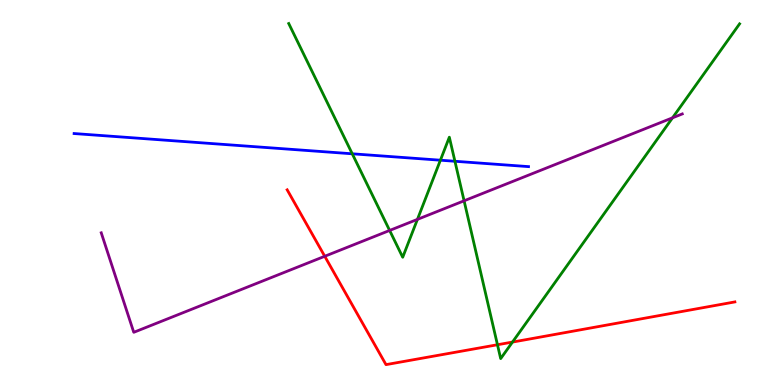[{'lines': ['blue', 'red'], 'intersections': []}, {'lines': ['green', 'red'], 'intersections': [{'x': 6.42, 'y': 1.05}, {'x': 6.61, 'y': 1.12}]}, {'lines': ['purple', 'red'], 'intersections': [{'x': 4.19, 'y': 3.34}]}, {'lines': ['blue', 'green'], 'intersections': [{'x': 4.55, 'y': 6.01}, {'x': 5.68, 'y': 5.84}, {'x': 5.87, 'y': 5.81}]}, {'lines': ['blue', 'purple'], 'intersections': []}, {'lines': ['green', 'purple'], 'intersections': [{'x': 5.03, 'y': 4.01}, {'x': 5.39, 'y': 4.3}, {'x': 5.99, 'y': 4.78}, {'x': 8.68, 'y': 6.94}]}]